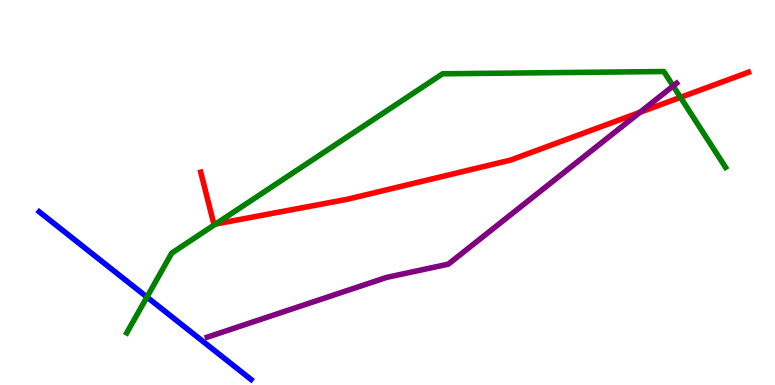[{'lines': ['blue', 'red'], 'intersections': []}, {'lines': ['green', 'red'], 'intersections': [{'x': 2.78, 'y': 4.18}, {'x': 8.78, 'y': 7.47}]}, {'lines': ['purple', 'red'], 'intersections': [{'x': 8.26, 'y': 7.08}]}, {'lines': ['blue', 'green'], 'intersections': [{'x': 1.9, 'y': 2.28}]}, {'lines': ['blue', 'purple'], 'intersections': []}, {'lines': ['green', 'purple'], 'intersections': [{'x': 8.69, 'y': 7.77}]}]